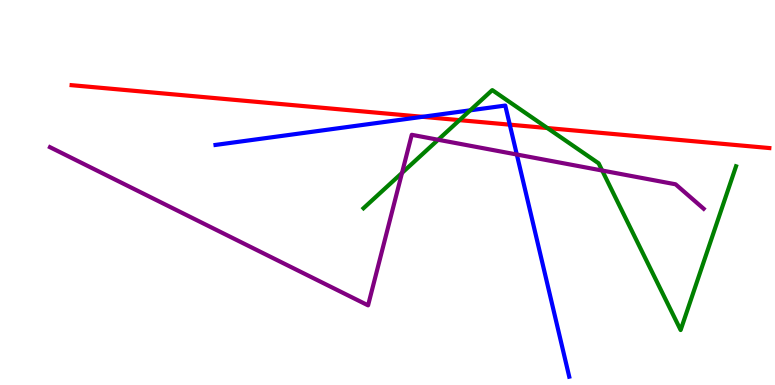[{'lines': ['blue', 'red'], 'intersections': [{'x': 5.45, 'y': 6.97}, {'x': 6.58, 'y': 6.76}]}, {'lines': ['green', 'red'], 'intersections': [{'x': 5.93, 'y': 6.88}, {'x': 7.06, 'y': 6.67}]}, {'lines': ['purple', 'red'], 'intersections': []}, {'lines': ['blue', 'green'], 'intersections': [{'x': 6.07, 'y': 7.13}]}, {'lines': ['blue', 'purple'], 'intersections': [{'x': 6.67, 'y': 5.99}]}, {'lines': ['green', 'purple'], 'intersections': [{'x': 5.19, 'y': 5.51}, {'x': 5.65, 'y': 6.37}, {'x': 7.77, 'y': 5.57}]}]